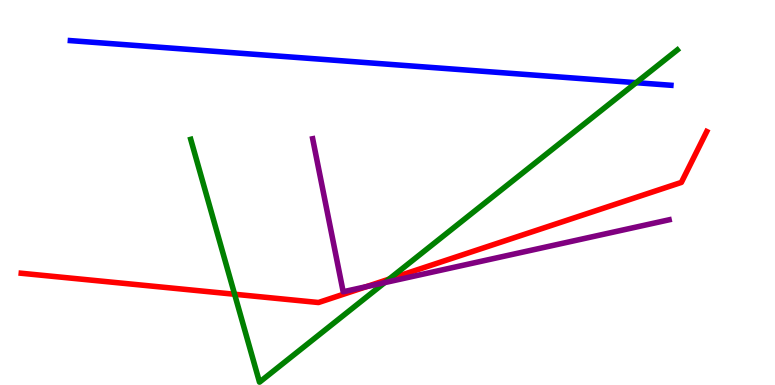[{'lines': ['blue', 'red'], 'intersections': []}, {'lines': ['green', 'red'], 'intersections': [{'x': 3.03, 'y': 2.36}, {'x': 5.02, 'y': 2.75}]}, {'lines': ['purple', 'red'], 'intersections': [{'x': 4.73, 'y': 2.56}]}, {'lines': ['blue', 'green'], 'intersections': [{'x': 8.21, 'y': 7.85}]}, {'lines': ['blue', 'purple'], 'intersections': []}, {'lines': ['green', 'purple'], 'intersections': [{'x': 4.96, 'y': 2.66}]}]